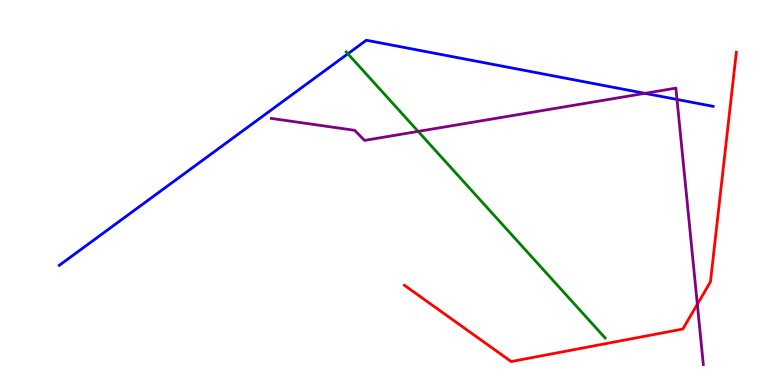[{'lines': ['blue', 'red'], 'intersections': []}, {'lines': ['green', 'red'], 'intersections': []}, {'lines': ['purple', 'red'], 'intersections': [{'x': 9.0, 'y': 2.1}]}, {'lines': ['blue', 'green'], 'intersections': [{'x': 4.49, 'y': 8.6}]}, {'lines': ['blue', 'purple'], 'intersections': [{'x': 8.32, 'y': 7.58}, {'x': 8.74, 'y': 7.42}]}, {'lines': ['green', 'purple'], 'intersections': [{'x': 5.4, 'y': 6.59}]}]